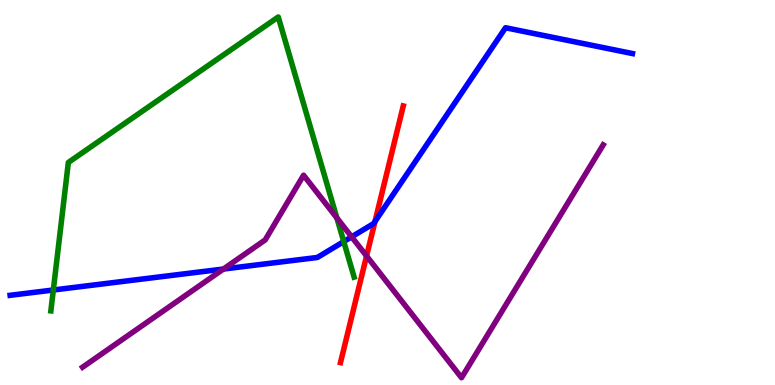[{'lines': ['blue', 'red'], 'intersections': [{'x': 4.84, 'y': 4.25}]}, {'lines': ['green', 'red'], 'intersections': []}, {'lines': ['purple', 'red'], 'intersections': [{'x': 4.73, 'y': 3.35}]}, {'lines': ['blue', 'green'], 'intersections': [{'x': 0.688, 'y': 2.47}, {'x': 4.44, 'y': 3.73}]}, {'lines': ['blue', 'purple'], 'intersections': [{'x': 2.88, 'y': 3.01}, {'x': 4.54, 'y': 3.85}]}, {'lines': ['green', 'purple'], 'intersections': [{'x': 4.35, 'y': 4.34}]}]